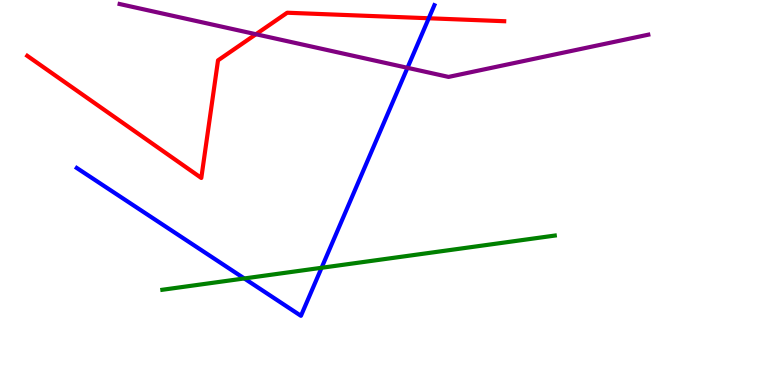[{'lines': ['blue', 'red'], 'intersections': [{'x': 5.53, 'y': 9.53}]}, {'lines': ['green', 'red'], 'intersections': []}, {'lines': ['purple', 'red'], 'intersections': [{'x': 3.3, 'y': 9.11}]}, {'lines': ['blue', 'green'], 'intersections': [{'x': 3.15, 'y': 2.77}, {'x': 4.15, 'y': 3.04}]}, {'lines': ['blue', 'purple'], 'intersections': [{'x': 5.26, 'y': 8.24}]}, {'lines': ['green', 'purple'], 'intersections': []}]